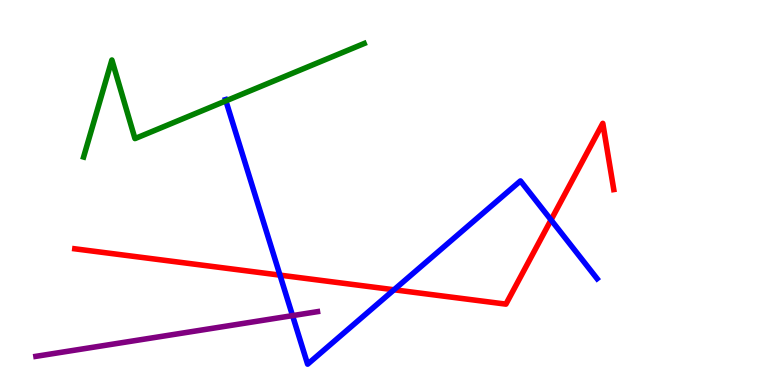[{'lines': ['blue', 'red'], 'intersections': [{'x': 3.61, 'y': 2.85}, {'x': 5.08, 'y': 2.47}, {'x': 7.11, 'y': 4.29}]}, {'lines': ['green', 'red'], 'intersections': []}, {'lines': ['purple', 'red'], 'intersections': []}, {'lines': ['blue', 'green'], 'intersections': [{'x': 2.91, 'y': 7.38}]}, {'lines': ['blue', 'purple'], 'intersections': [{'x': 3.77, 'y': 1.8}]}, {'lines': ['green', 'purple'], 'intersections': []}]